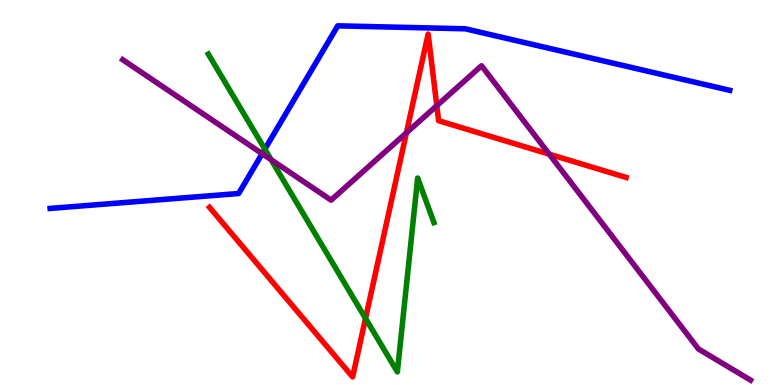[{'lines': ['blue', 'red'], 'intersections': []}, {'lines': ['green', 'red'], 'intersections': [{'x': 4.72, 'y': 1.73}]}, {'lines': ['purple', 'red'], 'intersections': [{'x': 5.24, 'y': 6.55}, {'x': 5.64, 'y': 7.25}, {'x': 7.09, 'y': 6.0}]}, {'lines': ['blue', 'green'], 'intersections': [{'x': 3.42, 'y': 6.13}]}, {'lines': ['blue', 'purple'], 'intersections': [{'x': 3.38, 'y': 6.01}]}, {'lines': ['green', 'purple'], 'intersections': [{'x': 3.5, 'y': 5.85}]}]